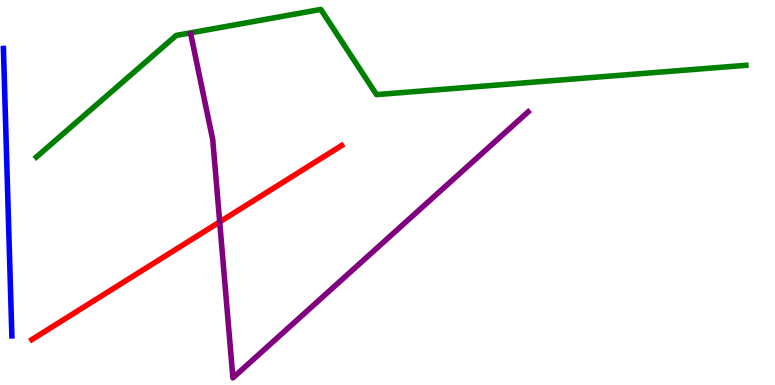[{'lines': ['blue', 'red'], 'intersections': []}, {'lines': ['green', 'red'], 'intersections': []}, {'lines': ['purple', 'red'], 'intersections': [{'x': 2.83, 'y': 4.24}]}, {'lines': ['blue', 'green'], 'intersections': []}, {'lines': ['blue', 'purple'], 'intersections': []}, {'lines': ['green', 'purple'], 'intersections': []}]